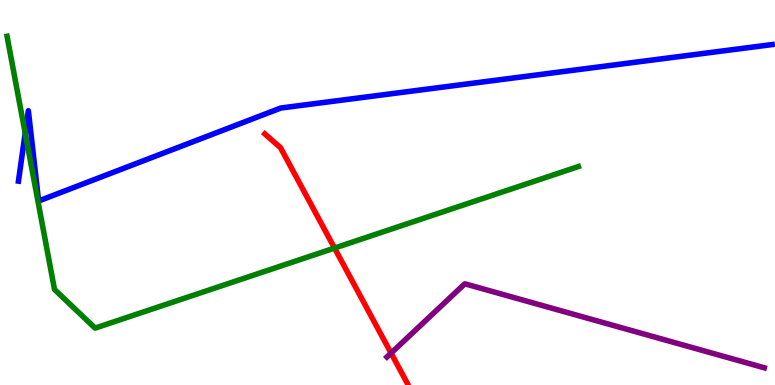[{'lines': ['blue', 'red'], 'intersections': []}, {'lines': ['green', 'red'], 'intersections': [{'x': 4.32, 'y': 3.56}]}, {'lines': ['purple', 'red'], 'intersections': [{'x': 5.05, 'y': 0.828}]}, {'lines': ['blue', 'green'], 'intersections': [{'x': 0.325, 'y': 6.54}]}, {'lines': ['blue', 'purple'], 'intersections': []}, {'lines': ['green', 'purple'], 'intersections': []}]